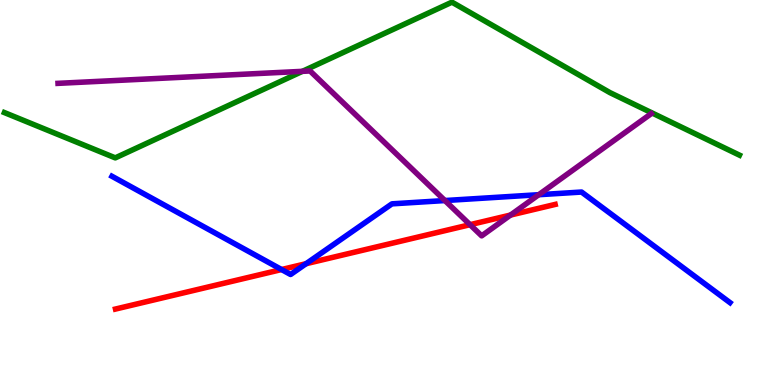[{'lines': ['blue', 'red'], 'intersections': [{'x': 3.63, 'y': 3.0}, {'x': 3.95, 'y': 3.15}]}, {'lines': ['green', 'red'], 'intersections': []}, {'lines': ['purple', 'red'], 'intersections': [{'x': 6.07, 'y': 4.16}, {'x': 6.59, 'y': 4.41}]}, {'lines': ['blue', 'green'], 'intersections': []}, {'lines': ['blue', 'purple'], 'intersections': [{'x': 5.74, 'y': 4.79}, {'x': 6.95, 'y': 4.94}]}, {'lines': ['green', 'purple'], 'intersections': [{'x': 3.9, 'y': 8.15}]}]